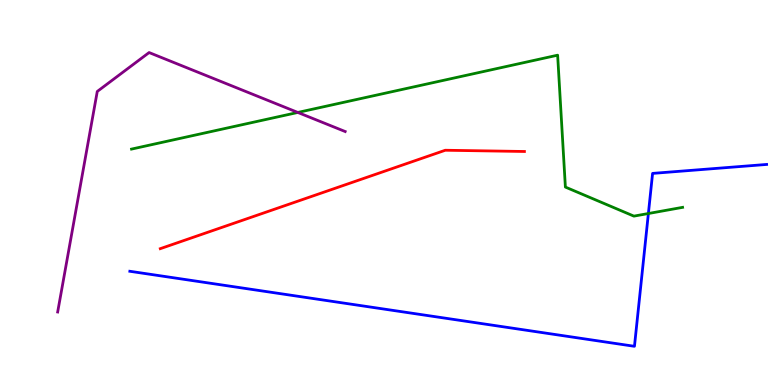[{'lines': ['blue', 'red'], 'intersections': []}, {'lines': ['green', 'red'], 'intersections': []}, {'lines': ['purple', 'red'], 'intersections': []}, {'lines': ['blue', 'green'], 'intersections': [{'x': 8.37, 'y': 4.45}]}, {'lines': ['blue', 'purple'], 'intersections': []}, {'lines': ['green', 'purple'], 'intersections': [{'x': 3.84, 'y': 7.08}]}]